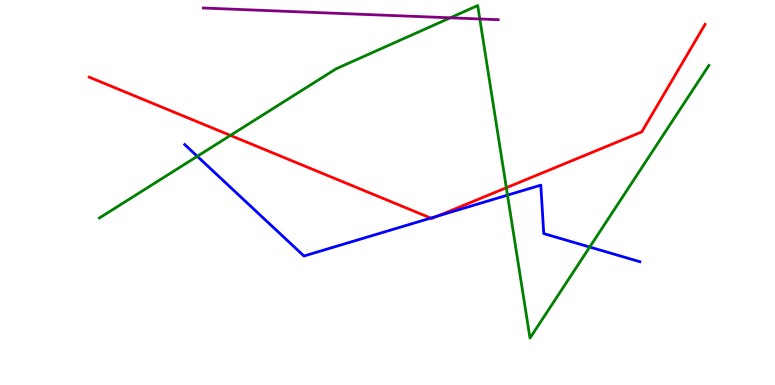[{'lines': ['blue', 'red'], 'intersections': [{'x': 5.56, 'y': 4.34}, {'x': 5.65, 'y': 4.39}]}, {'lines': ['green', 'red'], 'intersections': [{'x': 2.97, 'y': 6.48}, {'x': 6.53, 'y': 5.12}]}, {'lines': ['purple', 'red'], 'intersections': []}, {'lines': ['blue', 'green'], 'intersections': [{'x': 2.55, 'y': 5.94}, {'x': 6.55, 'y': 4.93}, {'x': 7.61, 'y': 3.58}]}, {'lines': ['blue', 'purple'], 'intersections': []}, {'lines': ['green', 'purple'], 'intersections': [{'x': 5.81, 'y': 9.54}, {'x': 6.19, 'y': 9.51}]}]